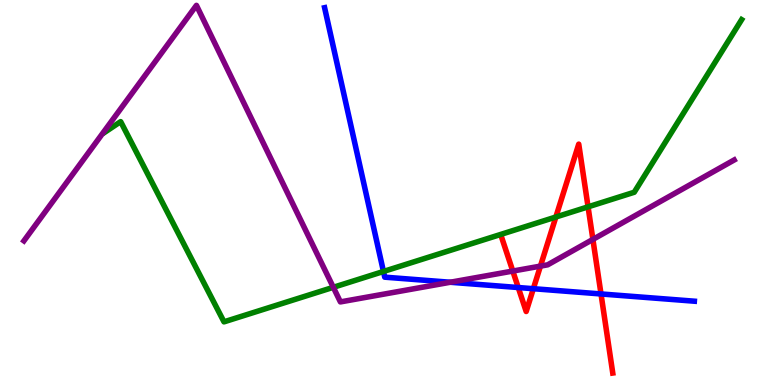[{'lines': ['blue', 'red'], 'intersections': [{'x': 6.69, 'y': 2.53}, {'x': 6.88, 'y': 2.5}, {'x': 7.75, 'y': 2.36}]}, {'lines': ['green', 'red'], 'intersections': [{'x': 7.17, 'y': 4.36}, {'x': 7.59, 'y': 4.63}]}, {'lines': ['purple', 'red'], 'intersections': [{'x': 6.62, 'y': 2.96}, {'x': 6.97, 'y': 3.09}, {'x': 7.65, 'y': 3.78}]}, {'lines': ['blue', 'green'], 'intersections': [{'x': 4.95, 'y': 2.95}]}, {'lines': ['blue', 'purple'], 'intersections': [{'x': 5.81, 'y': 2.67}]}, {'lines': ['green', 'purple'], 'intersections': [{'x': 4.3, 'y': 2.54}]}]